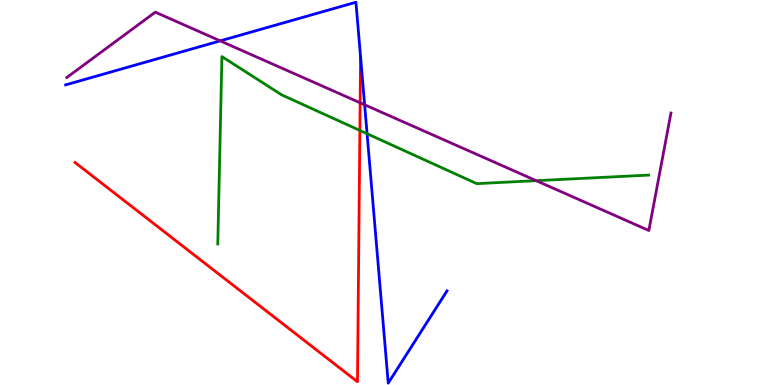[{'lines': ['blue', 'red'], 'intersections': [{'x': 4.65, 'y': 8.52}]}, {'lines': ['green', 'red'], 'intersections': [{'x': 4.64, 'y': 6.61}]}, {'lines': ['purple', 'red'], 'intersections': [{'x': 4.65, 'y': 7.33}]}, {'lines': ['blue', 'green'], 'intersections': [{'x': 4.74, 'y': 6.53}]}, {'lines': ['blue', 'purple'], 'intersections': [{'x': 2.84, 'y': 8.94}, {'x': 4.7, 'y': 7.28}]}, {'lines': ['green', 'purple'], 'intersections': [{'x': 6.92, 'y': 5.31}]}]